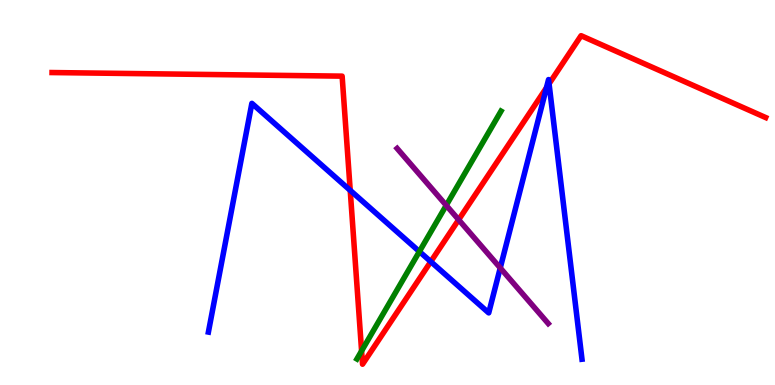[{'lines': ['blue', 'red'], 'intersections': [{'x': 4.52, 'y': 5.06}, {'x': 5.56, 'y': 3.2}, {'x': 7.05, 'y': 7.72}, {'x': 7.08, 'y': 7.82}]}, {'lines': ['green', 'red'], 'intersections': [{'x': 4.67, 'y': 0.885}]}, {'lines': ['purple', 'red'], 'intersections': [{'x': 5.92, 'y': 4.29}]}, {'lines': ['blue', 'green'], 'intersections': [{'x': 5.41, 'y': 3.47}]}, {'lines': ['blue', 'purple'], 'intersections': [{'x': 6.45, 'y': 3.04}]}, {'lines': ['green', 'purple'], 'intersections': [{'x': 5.76, 'y': 4.67}]}]